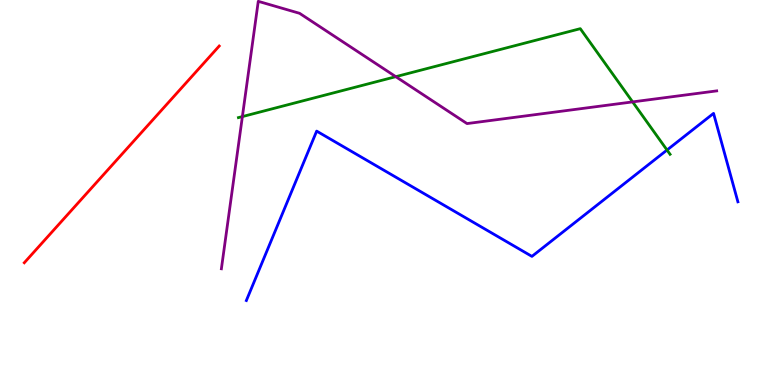[{'lines': ['blue', 'red'], 'intersections': []}, {'lines': ['green', 'red'], 'intersections': []}, {'lines': ['purple', 'red'], 'intersections': []}, {'lines': ['blue', 'green'], 'intersections': [{'x': 8.61, 'y': 6.1}]}, {'lines': ['blue', 'purple'], 'intersections': []}, {'lines': ['green', 'purple'], 'intersections': [{'x': 3.13, 'y': 6.97}, {'x': 5.11, 'y': 8.01}, {'x': 8.16, 'y': 7.35}]}]